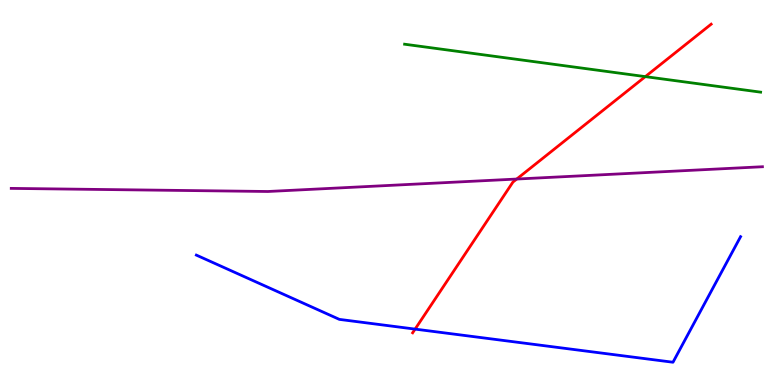[{'lines': ['blue', 'red'], 'intersections': [{'x': 5.36, 'y': 1.45}]}, {'lines': ['green', 'red'], 'intersections': [{'x': 8.33, 'y': 8.01}]}, {'lines': ['purple', 'red'], 'intersections': [{'x': 6.67, 'y': 5.35}]}, {'lines': ['blue', 'green'], 'intersections': []}, {'lines': ['blue', 'purple'], 'intersections': []}, {'lines': ['green', 'purple'], 'intersections': []}]